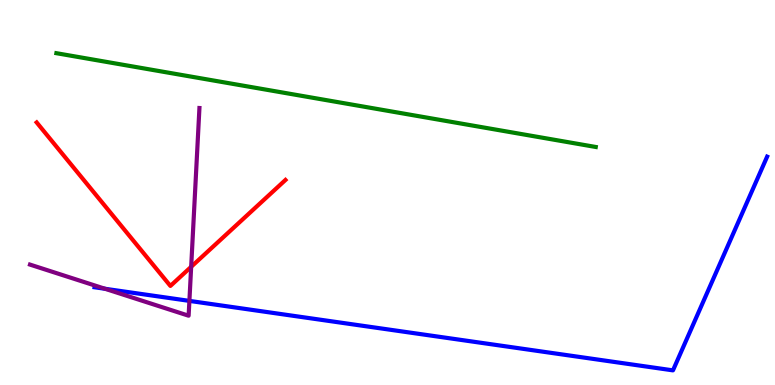[{'lines': ['blue', 'red'], 'intersections': []}, {'lines': ['green', 'red'], 'intersections': []}, {'lines': ['purple', 'red'], 'intersections': [{'x': 2.47, 'y': 3.07}]}, {'lines': ['blue', 'green'], 'intersections': []}, {'lines': ['blue', 'purple'], 'intersections': [{'x': 1.35, 'y': 2.5}, {'x': 2.44, 'y': 2.18}]}, {'lines': ['green', 'purple'], 'intersections': []}]